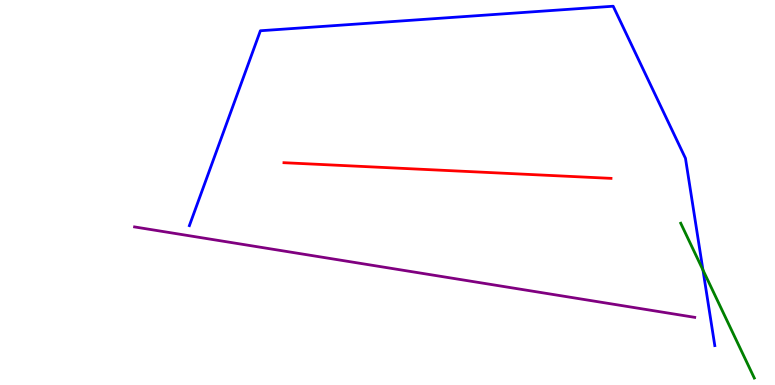[{'lines': ['blue', 'red'], 'intersections': []}, {'lines': ['green', 'red'], 'intersections': []}, {'lines': ['purple', 'red'], 'intersections': []}, {'lines': ['blue', 'green'], 'intersections': [{'x': 9.07, 'y': 2.99}]}, {'lines': ['blue', 'purple'], 'intersections': []}, {'lines': ['green', 'purple'], 'intersections': []}]